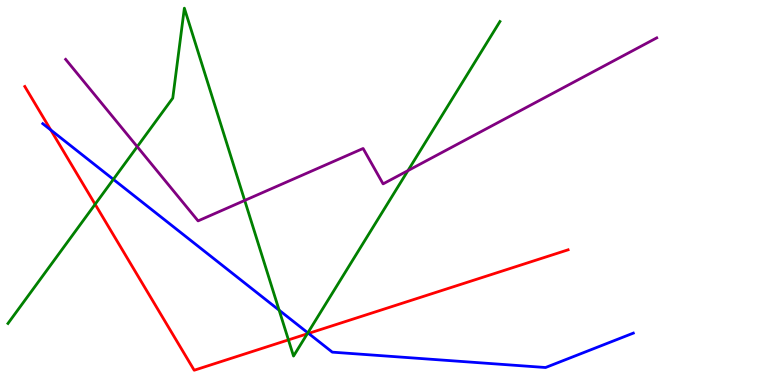[{'lines': ['blue', 'red'], 'intersections': [{'x': 0.655, 'y': 6.62}, {'x': 3.98, 'y': 1.34}]}, {'lines': ['green', 'red'], 'intersections': [{'x': 1.23, 'y': 4.69}, {'x': 3.72, 'y': 1.17}, {'x': 3.96, 'y': 1.33}]}, {'lines': ['purple', 'red'], 'intersections': []}, {'lines': ['blue', 'green'], 'intersections': [{'x': 1.46, 'y': 5.34}, {'x': 3.6, 'y': 1.94}, {'x': 3.97, 'y': 1.35}]}, {'lines': ['blue', 'purple'], 'intersections': []}, {'lines': ['green', 'purple'], 'intersections': [{'x': 1.77, 'y': 6.19}, {'x': 3.16, 'y': 4.79}, {'x': 5.26, 'y': 5.57}]}]